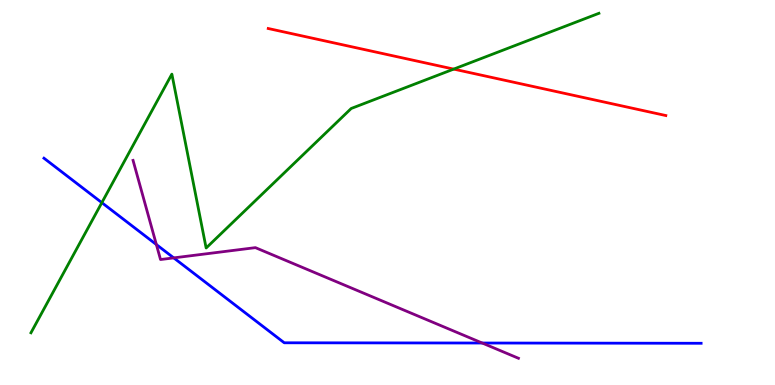[{'lines': ['blue', 'red'], 'intersections': []}, {'lines': ['green', 'red'], 'intersections': [{'x': 5.85, 'y': 8.21}]}, {'lines': ['purple', 'red'], 'intersections': []}, {'lines': ['blue', 'green'], 'intersections': [{'x': 1.31, 'y': 4.74}]}, {'lines': ['blue', 'purple'], 'intersections': [{'x': 2.02, 'y': 3.65}, {'x': 2.24, 'y': 3.3}, {'x': 6.22, 'y': 1.09}]}, {'lines': ['green', 'purple'], 'intersections': []}]